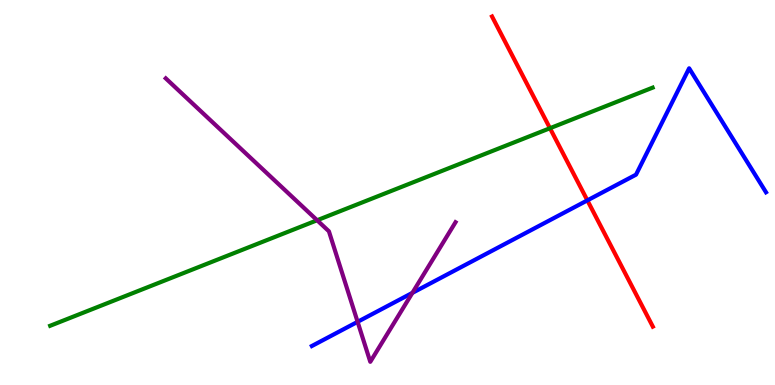[{'lines': ['blue', 'red'], 'intersections': [{'x': 7.58, 'y': 4.8}]}, {'lines': ['green', 'red'], 'intersections': [{'x': 7.1, 'y': 6.67}]}, {'lines': ['purple', 'red'], 'intersections': []}, {'lines': ['blue', 'green'], 'intersections': []}, {'lines': ['blue', 'purple'], 'intersections': [{'x': 4.61, 'y': 1.64}, {'x': 5.32, 'y': 2.39}]}, {'lines': ['green', 'purple'], 'intersections': [{'x': 4.09, 'y': 4.28}]}]